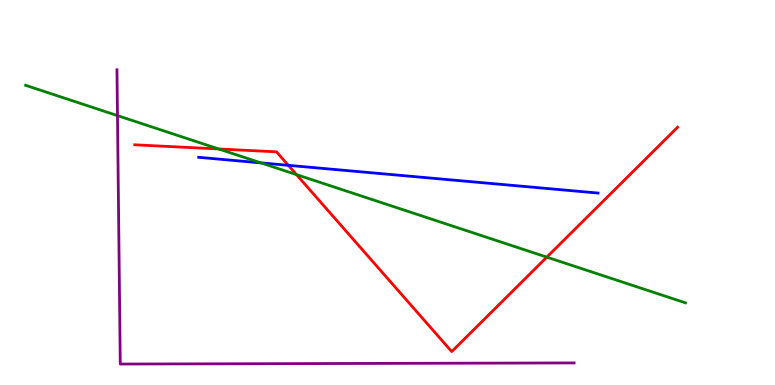[{'lines': ['blue', 'red'], 'intersections': [{'x': 3.72, 'y': 5.71}]}, {'lines': ['green', 'red'], 'intersections': [{'x': 2.82, 'y': 6.13}, {'x': 3.83, 'y': 5.46}, {'x': 7.06, 'y': 3.32}]}, {'lines': ['purple', 'red'], 'intersections': []}, {'lines': ['blue', 'green'], 'intersections': [{'x': 3.37, 'y': 5.77}]}, {'lines': ['blue', 'purple'], 'intersections': []}, {'lines': ['green', 'purple'], 'intersections': [{'x': 1.52, 'y': 7.0}]}]